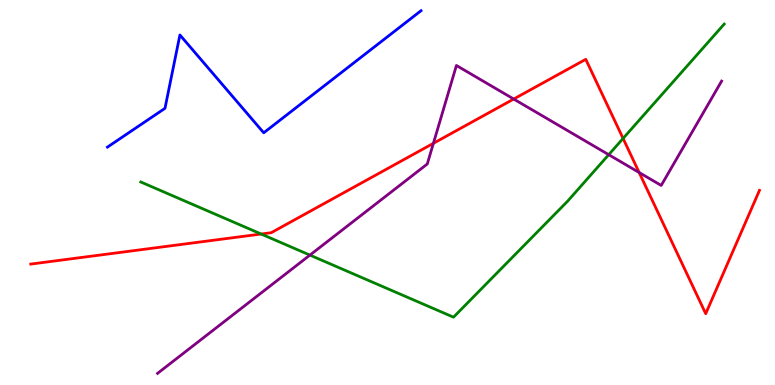[{'lines': ['blue', 'red'], 'intersections': []}, {'lines': ['green', 'red'], 'intersections': [{'x': 3.37, 'y': 3.92}, {'x': 8.04, 'y': 6.4}]}, {'lines': ['purple', 'red'], 'intersections': [{'x': 5.59, 'y': 6.28}, {'x': 6.63, 'y': 7.43}, {'x': 8.25, 'y': 5.52}]}, {'lines': ['blue', 'green'], 'intersections': []}, {'lines': ['blue', 'purple'], 'intersections': []}, {'lines': ['green', 'purple'], 'intersections': [{'x': 4.0, 'y': 3.37}, {'x': 7.85, 'y': 5.98}]}]